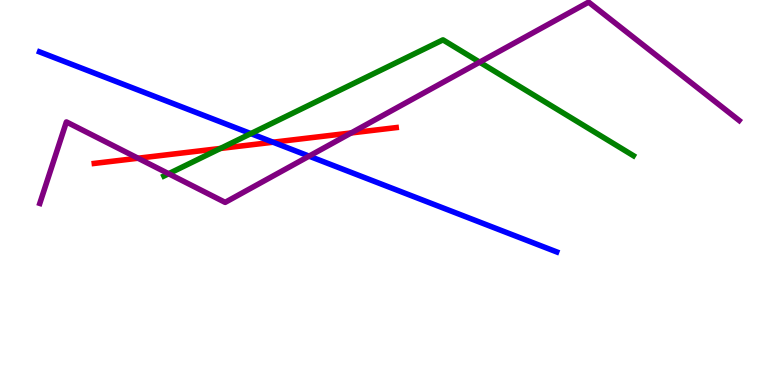[{'lines': ['blue', 'red'], 'intersections': [{'x': 3.52, 'y': 6.31}]}, {'lines': ['green', 'red'], 'intersections': [{'x': 2.84, 'y': 6.14}]}, {'lines': ['purple', 'red'], 'intersections': [{'x': 1.78, 'y': 5.89}, {'x': 4.53, 'y': 6.55}]}, {'lines': ['blue', 'green'], 'intersections': [{'x': 3.24, 'y': 6.53}]}, {'lines': ['blue', 'purple'], 'intersections': [{'x': 3.99, 'y': 5.94}]}, {'lines': ['green', 'purple'], 'intersections': [{'x': 2.18, 'y': 5.49}, {'x': 6.19, 'y': 8.39}]}]